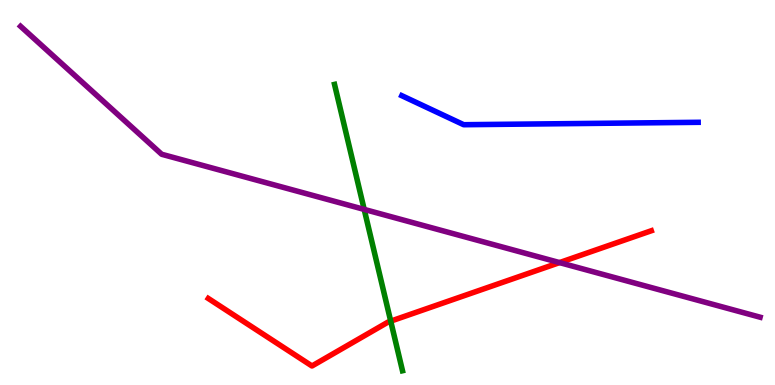[{'lines': ['blue', 'red'], 'intersections': []}, {'lines': ['green', 'red'], 'intersections': [{'x': 5.04, 'y': 1.66}]}, {'lines': ['purple', 'red'], 'intersections': [{'x': 7.22, 'y': 3.18}]}, {'lines': ['blue', 'green'], 'intersections': []}, {'lines': ['blue', 'purple'], 'intersections': []}, {'lines': ['green', 'purple'], 'intersections': [{'x': 4.7, 'y': 4.56}]}]